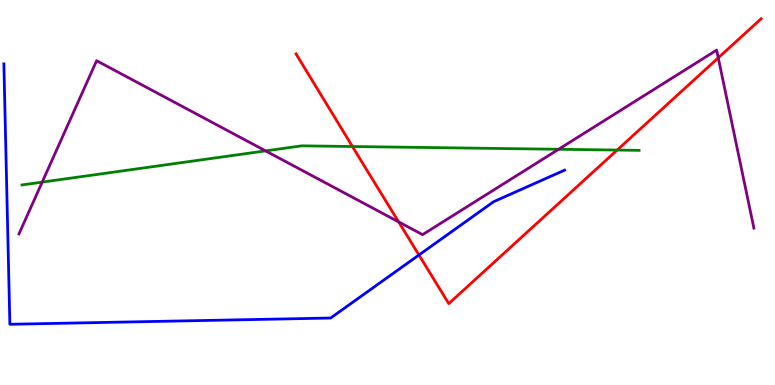[{'lines': ['blue', 'red'], 'intersections': [{'x': 5.41, 'y': 3.38}]}, {'lines': ['green', 'red'], 'intersections': [{'x': 4.55, 'y': 6.19}, {'x': 7.96, 'y': 6.1}]}, {'lines': ['purple', 'red'], 'intersections': [{'x': 5.14, 'y': 4.24}, {'x': 9.27, 'y': 8.5}]}, {'lines': ['blue', 'green'], 'intersections': []}, {'lines': ['blue', 'purple'], 'intersections': []}, {'lines': ['green', 'purple'], 'intersections': [{'x': 0.544, 'y': 5.27}, {'x': 3.43, 'y': 6.08}, {'x': 7.21, 'y': 6.12}]}]